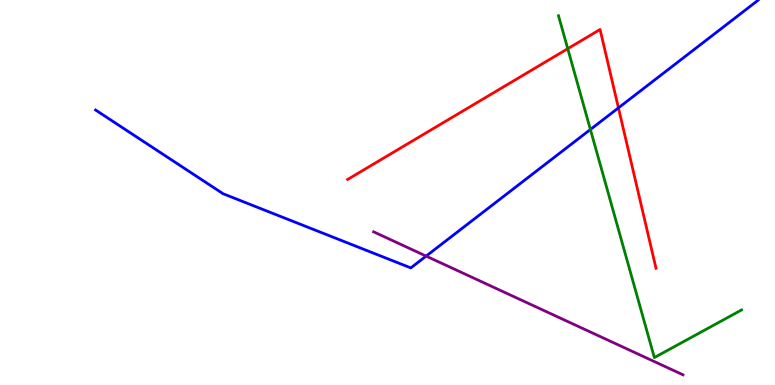[{'lines': ['blue', 'red'], 'intersections': [{'x': 7.98, 'y': 7.2}]}, {'lines': ['green', 'red'], 'intersections': [{'x': 7.33, 'y': 8.73}]}, {'lines': ['purple', 'red'], 'intersections': []}, {'lines': ['blue', 'green'], 'intersections': [{'x': 7.62, 'y': 6.64}]}, {'lines': ['blue', 'purple'], 'intersections': [{'x': 5.5, 'y': 3.35}]}, {'lines': ['green', 'purple'], 'intersections': []}]